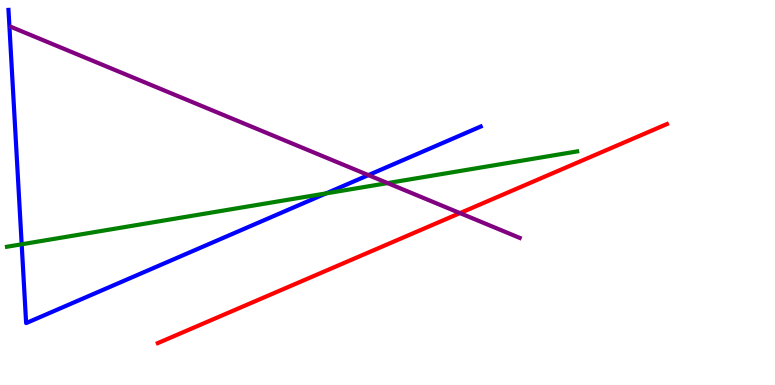[{'lines': ['blue', 'red'], 'intersections': []}, {'lines': ['green', 'red'], 'intersections': []}, {'lines': ['purple', 'red'], 'intersections': [{'x': 5.94, 'y': 4.46}]}, {'lines': ['blue', 'green'], 'intersections': [{'x': 0.28, 'y': 3.65}, {'x': 4.21, 'y': 4.98}]}, {'lines': ['blue', 'purple'], 'intersections': [{'x': 4.75, 'y': 5.45}]}, {'lines': ['green', 'purple'], 'intersections': [{'x': 5.0, 'y': 5.24}]}]